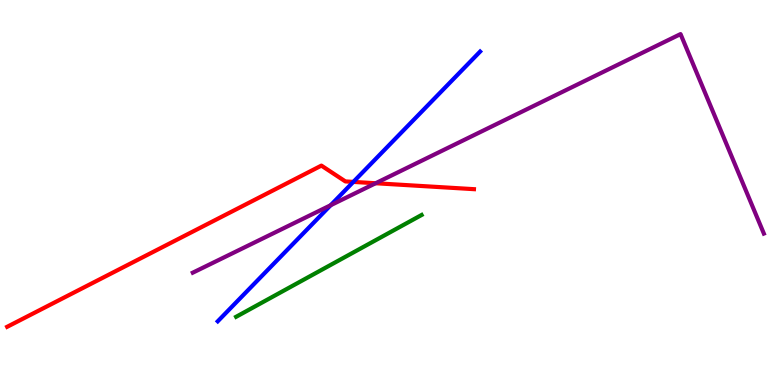[{'lines': ['blue', 'red'], 'intersections': [{'x': 4.56, 'y': 5.28}]}, {'lines': ['green', 'red'], 'intersections': []}, {'lines': ['purple', 'red'], 'intersections': [{'x': 4.85, 'y': 5.24}]}, {'lines': ['blue', 'green'], 'intersections': []}, {'lines': ['blue', 'purple'], 'intersections': [{'x': 4.27, 'y': 4.67}]}, {'lines': ['green', 'purple'], 'intersections': []}]